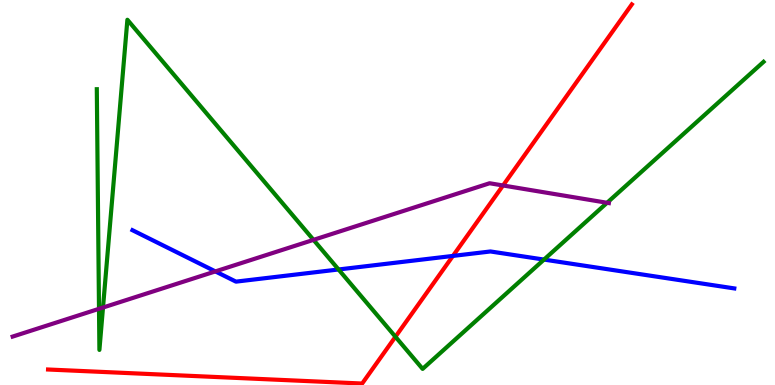[{'lines': ['blue', 'red'], 'intersections': [{'x': 5.84, 'y': 3.35}]}, {'lines': ['green', 'red'], 'intersections': [{'x': 5.1, 'y': 1.25}]}, {'lines': ['purple', 'red'], 'intersections': [{'x': 6.49, 'y': 5.18}]}, {'lines': ['blue', 'green'], 'intersections': [{'x': 4.37, 'y': 3.0}, {'x': 7.02, 'y': 3.26}]}, {'lines': ['blue', 'purple'], 'intersections': [{'x': 2.78, 'y': 2.95}]}, {'lines': ['green', 'purple'], 'intersections': [{'x': 1.28, 'y': 1.98}, {'x': 1.33, 'y': 2.01}, {'x': 4.05, 'y': 3.77}, {'x': 7.83, 'y': 4.73}]}]